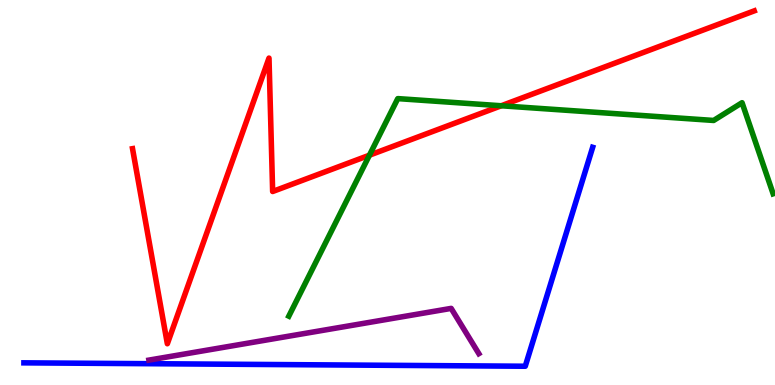[{'lines': ['blue', 'red'], 'intersections': []}, {'lines': ['green', 'red'], 'intersections': [{'x': 4.77, 'y': 5.97}, {'x': 6.47, 'y': 7.25}]}, {'lines': ['purple', 'red'], 'intersections': []}, {'lines': ['blue', 'green'], 'intersections': []}, {'lines': ['blue', 'purple'], 'intersections': []}, {'lines': ['green', 'purple'], 'intersections': []}]